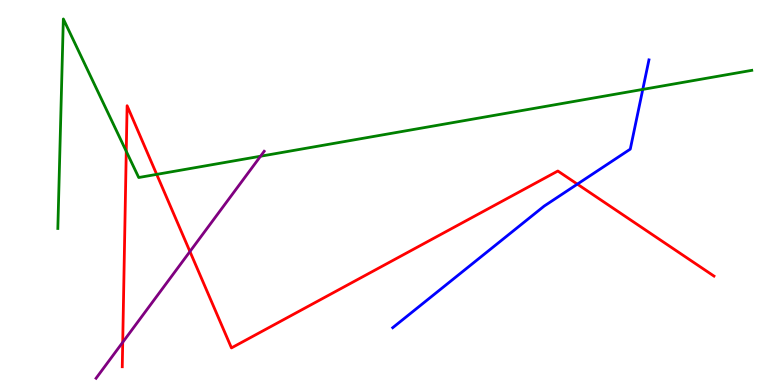[{'lines': ['blue', 'red'], 'intersections': [{'x': 7.45, 'y': 5.22}]}, {'lines': ['green', 'red'], 'intersections': [{'x': 1.63, 'y': 6.07}, {'x': 2.02, 'y': 5.47}]}, {'lines': ['purple', 'red'], 'intersections': [{'x': 1.58, 'y': 1.11}, {'x': 2.45, 'y': 3.47}]}, {'lines': ['blue', 'green'], 'intersections': [{'x': 8.29, 'y': 7.68}]}, {'lines': ['blue', 'purple'], 'intersections': []}, {'lines': ['green', 'purple'], 'intersections': [{'x': 3.36, 'y': 5.94}]}]